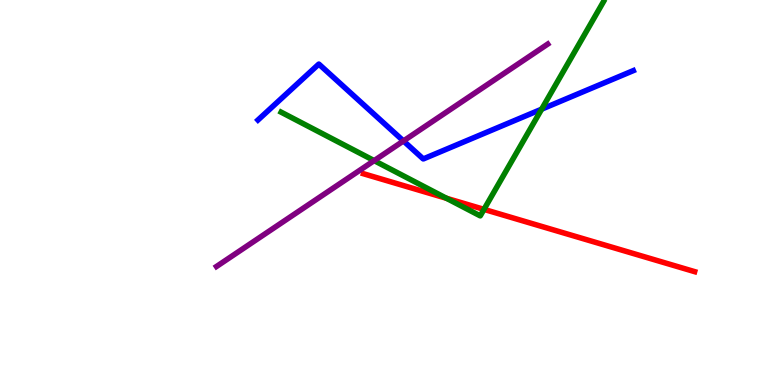[{'lines': ['blue', 'red'], 'intersections': []}, {'lines': ['green', 'red'], 'intersections': [{'x': 5.76, 'y': 4.85}, {'x': 6.24, 'y': 4.56}]}, {'lines': ['purple', 'red'], 'intersections': []}, {'lines': ['blue', 'green'], 'intersections': [{'x': 6.99, 'y': 7.16}]}, {'lines': ['blue', 'purple'], 'intersections': [{'x': 5.21, 'y': 6.34}]}, {'lines': ['green', 'purple'], 'intersections': [{'x': 4.83, 'y': 5.83}]}]